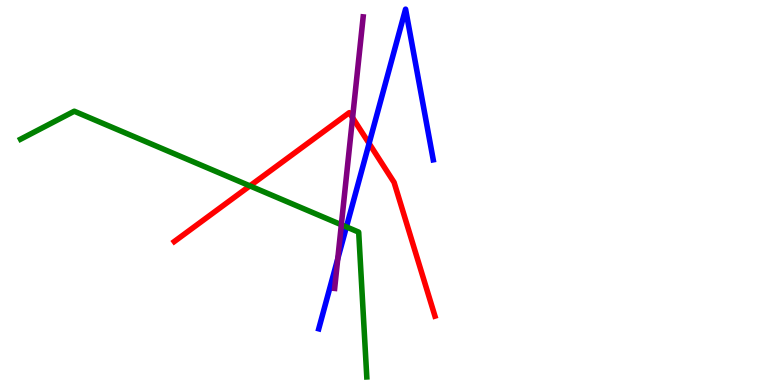[{'lines': ['blue', 'red'], 'intersections': [{'x': 4.76, 'y': 6.27}]}, {'lines': ['green', 'red'], 'intersections': [{'x': 3.22, 'y': 5.17}]}, {'lines': ['purple', 'red'], 'intersections': [{'x': 4.55, 'y': 6.94}]}, {'lines': ['blue', 'green'], 'intersections': [{'x': 4.47, 'y': 4.11}]}, {'lines': ['blue', 'purple'], 'intersections': [{'x': 4.36, 'y': 3.28}]}, {'lines': ['green', 'purple'], 'intersections': [{'x': 4.4, 'y': 4.16}]}]